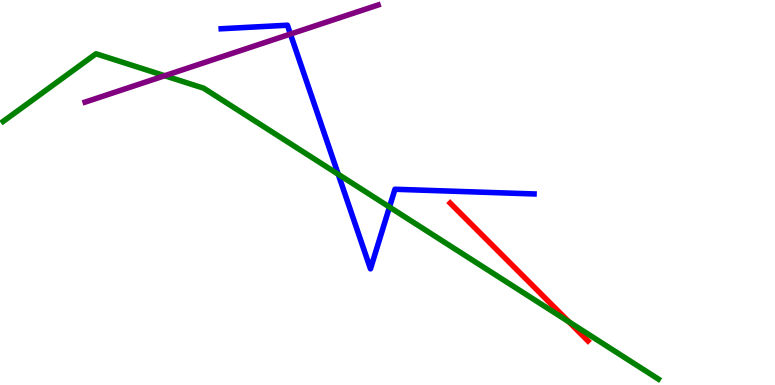[{'lines': ['blue', 'red'], 'intersections': []}, {'lines': ['green', 'red'], 'intersections': [{'x': 7.34, 'y': 1.64}]}, {'lines': ['purple', 'red'], 'intersections': []}, {'lines': ['blue', 'green'], 'intersections': [{'x': 4.36, 'y': 5.47}, {'x': 5.03, 'y': 4.62}]}, {'lines': ['blue', 'purple'], 'intersections': [{'x': 3.75, 'y': 9.12}]}, {'lines': ['green', 'purple'], 'intersections': [{'x': 2.13, 'y': 8.03}]}]